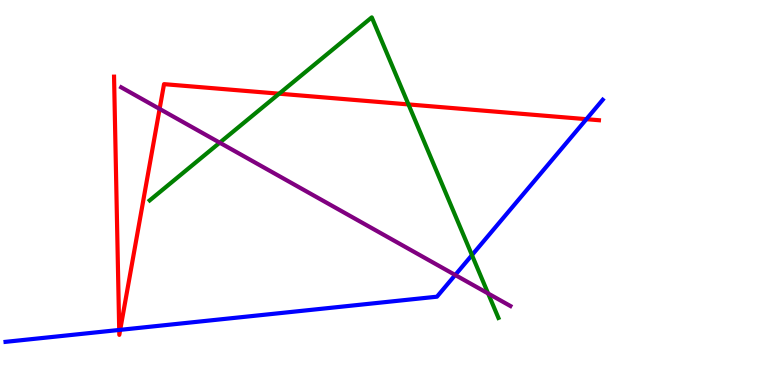[{'lines': ['blue', 'red'], 'intersections': [{'x': 1.54, 'y': 1.43}, {'x': 1.55, 'y': 1.43}, {'x': 7.57, 'y': 6.9}]}, {'lines': ['green', 'red'], 'intersections': [{'x': 3.6, 'y': 7.57}, {'x': 5.27, 'y': 7.29}]}, {'lines': ['purple', 'red'], 'intersections': [{'x': 2.06, 'y': 7.17}]}, {'lines': ['blue', 'green'], 'intersections': [{'x': 6.09, 'y': 3.37}]}, {'lines': ['blue', 'purple'], 'intersections': [{'x': 5.87, 'y': 2.86}]}, {'lines': ['green', 'purple'], 'intersections': [{'x': 2.84, 'y': 6.29}, {'x': 6.3, 'y': 2.38}]}]